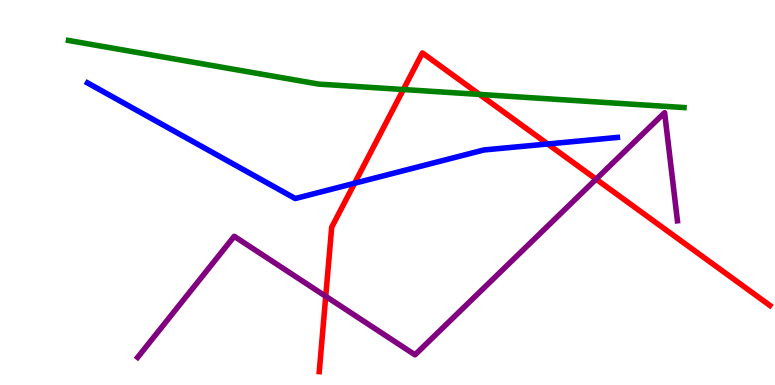[{'lines': ['blue', 'red'], 'intersections': [{'x': 4.58, 'y': 5.24}, {'x': 7.07, 'y': 6.26}]}, {'lines': ['green', 'red'], 'intersections': [{'x': 5.2, 'y': 7.67}, {'x': 6.19, 'y': 7.55}]}, {'lines': ['purple', 'red'], 'intersections': [{'x': 4.2, 'y': 2.3}, {'x': 7.69, 'y': 5.35}]}, {'lines': ['blue', 'green'], 'intersections': []}, {'lines': ['blue', 'purple'], 'intersections': []}, {'lines': ['green', 'purple'], 'intersections': []}]